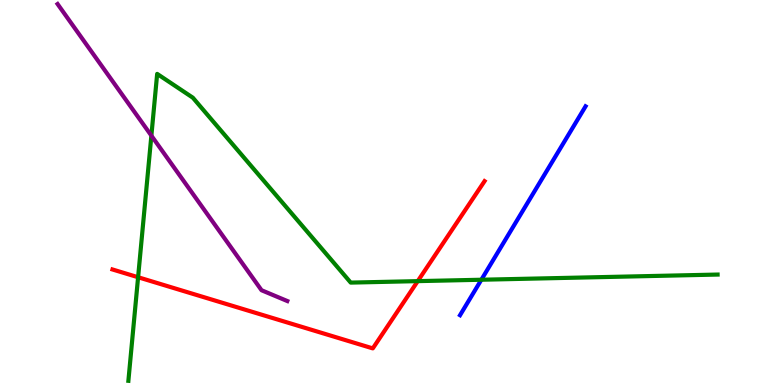[{'lines': ['blue', 'red'], 'intersections': []}, {'lines': ['green', 'red'], 'intersections': [{'x': 1.78, 'y': 2.8}, {'x': 5.39, 'y': 2.7}]}, {'lines': ['purple', 'red'], 'intersections': []}, {'lines': ['blue', 'green'], 'intersections': [{'x': 6.21, 'y': 2.73}]}, {'lines': ['blue', 'purple'], 'intersections': []}, {'lines': ['green', 'purple'], 'intersections': [{'x': 1.95, 'y': 6.48}]}]